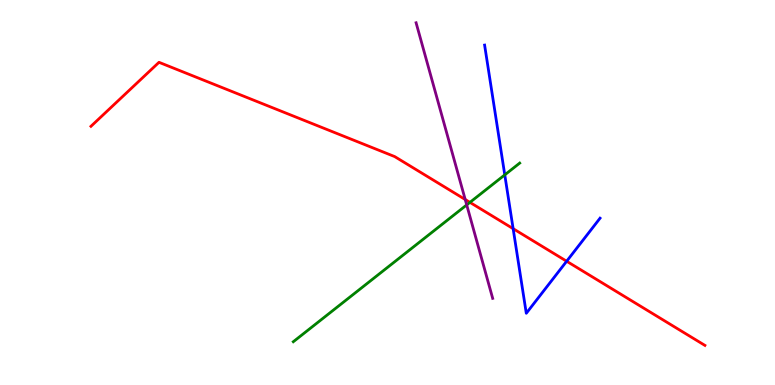[{'lines': ['blue', 'red'], 'intersections': [{'x': 6.62, 'y': 4.06}, {'x': 7.31, 'y': 3.21}]}, {'lines': ['green', 'red'], 'intersections': [{'x': 6.06, 'y': 4.74}]}, {'lines': ['purple', 'red'], 'intersections': [{'x': 6.0, 'y': 4.82}]}, {'lines': ['blue', 'green'], 'intersections': [{'x': 6.51, 'y': 5.46}]}, {'lines': ['blue', 'purple'], 'intersections': []}, {'lines': ['green', 'purple'], 'intersections': [{'x': 6.02, 'y': 4.68}]}]